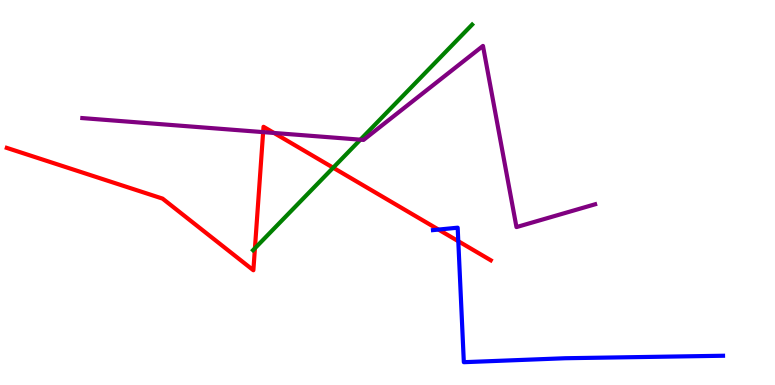[{'lines': ['blue', 'red'], 'intersections': [{'x': 5.66, 'y': 4.04}, {'x': 5.91, 'y': 3.74}]}, {'lines': ['green', 'red'], 'intersections': [{'x': 3.29, 'y': 3.55}, {'x': 4.3, 'y': 5.64}]}, {'lines': ['purple', 'red'], 'intersections': [{'x': 3.4, 'y': 6.57}, {'x': 3.54, 'y': 6.55}]}, {'lines': ['blue', 'green'], 'intersections': []}, {'lines': ['blue', 'purple'], 'intersections': []}, {'lines': ['green', 'purple'], 'intersections': [{'x': 4.65, 'y': 6.37}]}]